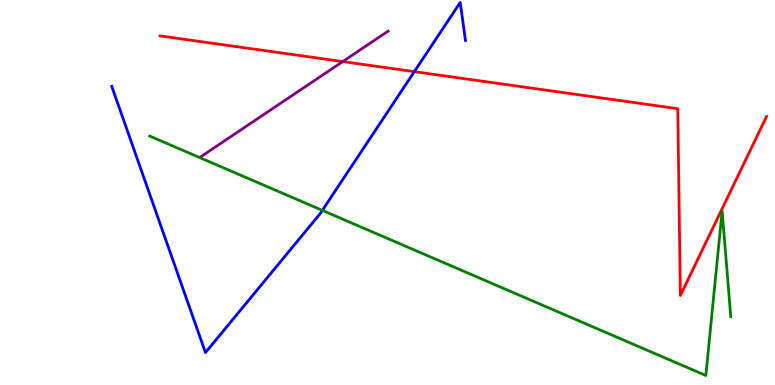[{'lines': ['blue', 'red'], 'intersections': [{'x': 5.35, 'y': 8.14}]}, {'lines': ['green', 'red'], 'intersections': []}, {'lines': ['purple', 'red'], 'intersections': [{'x': 4.42, 'y': 8.4}]}, {'lines': ['blue', 'green'], 'intersections': [{'x': 4.16, 'y': 4.54}]}, {'lines': ['blue', 'purple'], 'intersections': []}, {'lines': ['green', 'purple'], 'intersections': []}]